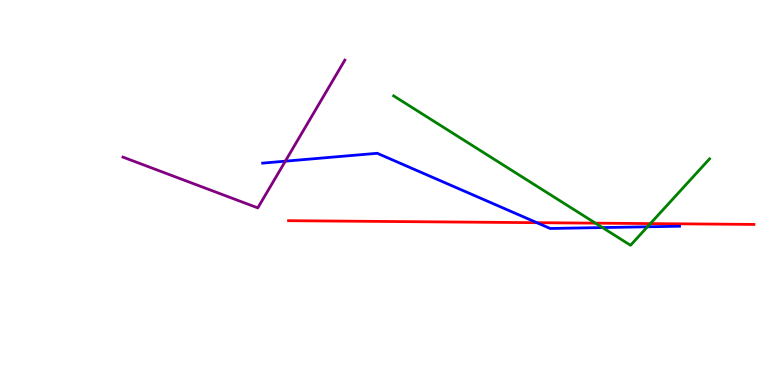[{'lines': ['blue', 'red'], 'intersections': [{'x': 6.93, 'y': 4.22}]}, {'lines': ['green', 'red'], 'intersections': [{'x': 7.68, 'y': 4.2}, {'x': 8.39, 'y': 4.19}]}, {'lines': ['purple', 'red'], 'intersections': []}, {'lines': ['blue', 'green'], 'intersections': [{'x': 7.77, 'y': 4.09}, {'x': 8.35, 'y': 4.11}]}, {'lines': ['blue', 'purple'], 'intersections': [{'x': 3.68, 'y': 5.81}]}, {'lines': ['green', 'purple'], 'intersections': []}]